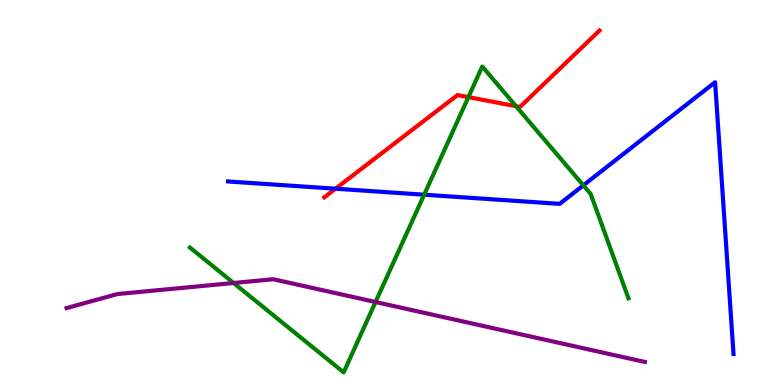[{'lines': ['blue', 'red'], 'intersections': [{'x': 4.33, 'y': 5.1}]}, {'lines': ['green', 'red'], 'intersections': [{'x': 6.04, 'y': 7.48}, {'x': 6.66, 'y': 7.24}]}, {'lines': ['purple', 'red'], 'intersections': []}, {'lines': ['blue', 'green'], 'intersections': [{'x': 5.47, 'y': 4.94}, {'x': 7.53, 'y': 5.19}]}, {'lines': ['blue', 'purple'], 'intersections': []}, {'lines': ['green', 'purple'], 'intersections': [{'x': 3.01, 'y': 2.65}, {'x': 4.85, 'y': 2.16}]}]